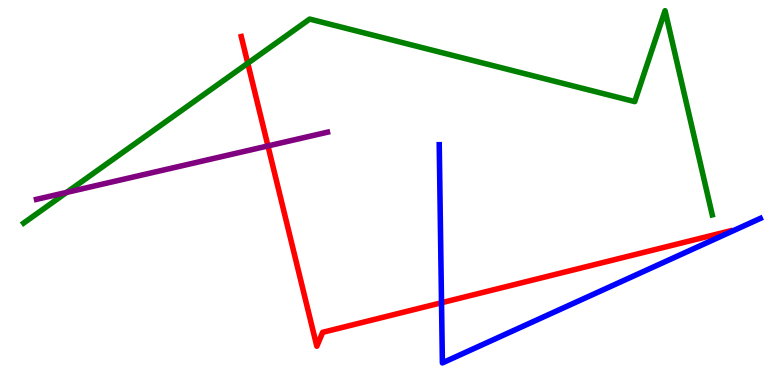[{'lines': ['blue', 'red'], 'intersections': [{'x': 5.7, 'y': 2.14}]}, {'lines': ['green', 'red'], 'intersections': [{'x': 3.2, 'y': 8.36}]}, {'lines': ['purple', 'red'], 'intersections': [{'x': 3.46, 'y': 6.21}]}, {'lines': ['blue', 'green'], 'intersections': []}, {'lines': ['blue', 'purple'], 'intersections': []}, {'lines': ['green', 'purple'], 'intersections': [{'x': 0.86, 'y': 5.0}]}]